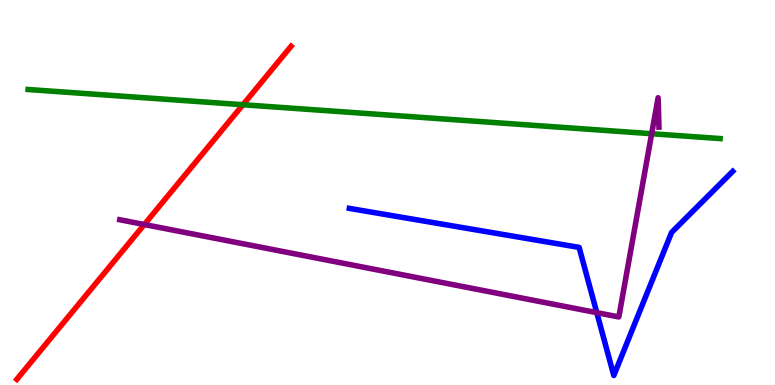[{'lines': ['blue', 'red'], 'intersections': []}, {'lines': ['green', 'red'], 'intersections': [{'x': 3.13, 'y': 7.28}]}, {'lines': ['purple', 'red'], 'intersections': [{'x': 1.86, 'y': 4.17}]}, {'lines': ['blue', 'green'], 'intersections': []}, {'lines': ['blue', 'purple'], 'intersections': [{'x': 7.7, 'y': 1.88}]}, {'lines': ['green', 'purple'], 'intersections': [{'x': 8.41, 'y': 6.53}]}]